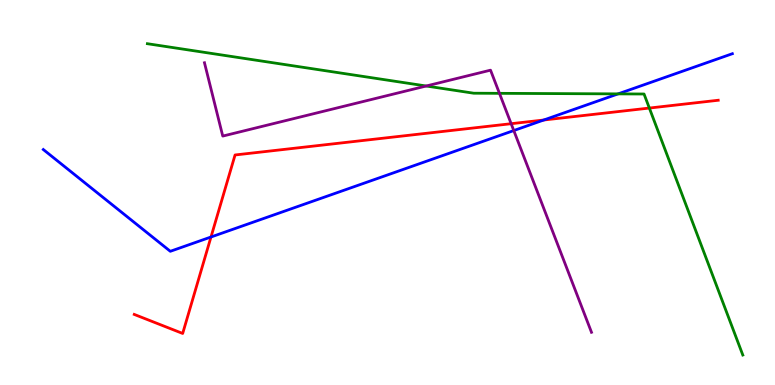[{'lines': ['blue', 'red'], 'intersections': [{'x': 2.72, 'y': 3.84}, {'x': 7.02, 'y': 6.88}]}, {'lines': ['green', 'red'], 'intersections': [{'x': 8.38, 'y': 7.19}]}, {'lines': ['purple', 'red'], 'intersections': [{'x': 6.6, 'y': 6.79}]}, {'lines': ['blue', 'green'], 'intersections': [{'x': 7.98, 'y': 7.56}]}, {'lines': ['blue', 'purple'], 'intersections': [{'x': 6.63, 'y': 6.61}]}, {'lines': ['green', 'purple'], 'intersections': [{'x': 5.5, 'y': 7.77}, {'x': 6.44, 'y': 7.58}]}]